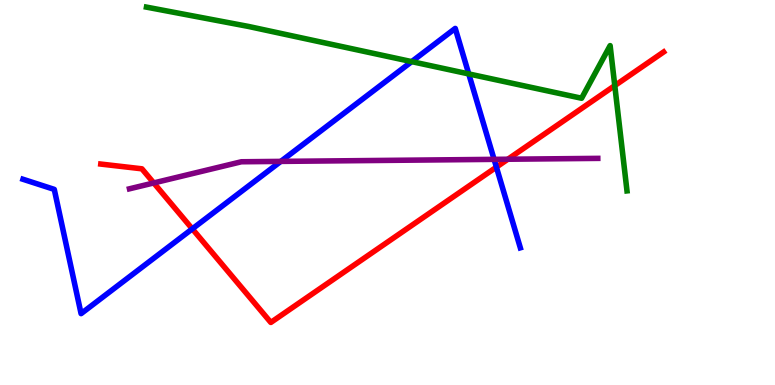[{'lines': ['blue', 'red'], 'intersections': [{'x': 2.48, 'y': 4.06}, {'x': 6.41, 'y': 5.66}]}, {'lines': ['green', 'red'], 'intersections': [{'x': 7.93, 'y': 7.78}]}, {'lines': ['purple', 'red'], 'intersections': [{'x': 1.98, 'y': 5.25}, {'x': 6.55, 'y': 5.86}]}, {'lines': ['blue', 'green'], 'intersections': [{'x': 5.31, 'y': 8.4}, {'x': 6.05, 'y': 8.08}]}, {'lines': ['blue', 'purple'], 'intersections': [{'x': 3.62, 'y': 5.81}, {'x': 6.38, 'y': 5.86}]}, {'lines': ['green', 'purple'], 'intersections': []}]